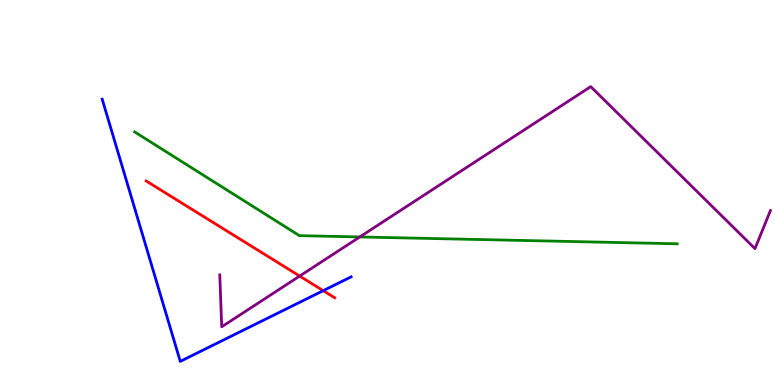[{'lines': ['blue', 'red'], 'intersections': [{'x': 4.17, 'y': 2.45}]}, {'lines': ['green', 'red'], 'intersections': []}, {'lines': ['purple', 'red'], 'intersections': [{'x': 3.87, 'y': 2.83}]}, {'lines': ['blue', 'green'], 'intersections': []}, {'lines': ['blue', 'purple'], 'intersections': []}, {'lines': ['green', 'purple'], 'intersections': [{'x': 4.64, 'y': 3.85}]}]